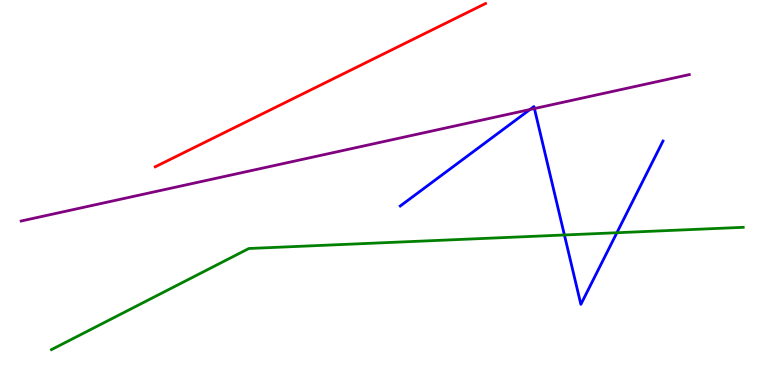[{'lines': ['blue', 'red'], 'intersections': []}, {'lines': ['green', 'red'], 'intersections': []}, {'lines': ['purple', 'red'], 'intersections': []}, {'lines': ['blue', 'green'], 'intersections': [{'x': 7.28, 'y': 3.9}, {'x': 7.96, 'y': 3.95}]}, {'lines': ['blue', 'purple'], 'intersections': [{'x': 6.84, 'y': 7.16}, {'x': 6.9, 'y': 7.18}]}, {'lines': ['green', 'purple'], 'intersections': []}]